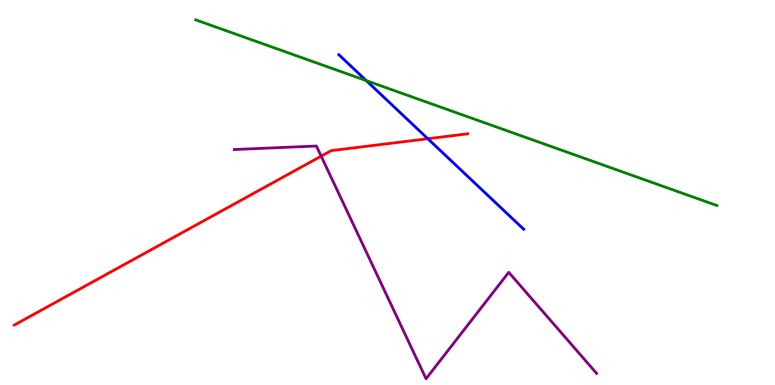[{'lines': ['blue', 'red'], 'intersections': [{'x': 5.52, 'y': 6.4}]}, {'lines': ['green', 'red'], 'intersections': []}, {'lines': ['purple', 'red'], 'intersections': [{'x': 4.14, 'y': 5.94}]}, {'lines': ['blue', 'green'], 'intersections': [{'x': 4.73, 'y': 7.91}]}, {'lines': ['blue', 'purple'], 'intersections': []}, {'lines': ['green', 'purple'], 'intersections': []}]